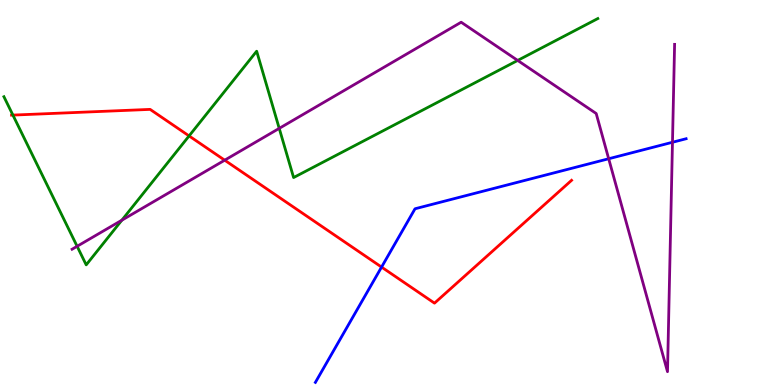[{'lines': ['blue', 'red'], 'intersections': [{'x': 4.92, 'y': 3.06}]}, {'lines': ['green', 'red'], 'intersections': [{'x': 0.167, 'y': 7.01}, {'x': 2.44, 'y': 6.47}]}, {'lines': ['purple', 'red'], 'intersections': [{'x': 2.9, 'y': 5.84}]}, {'lines': ['blue', 'green'], 'intersections': []}, {'lines': ['blue', 'purple'], 'intersections': [{'x': 7.85, 'y': 5.88}, {'x': 8.68, 'y': 6.3}]}, {'lines': ['green', 'purple'], 'intersections': [{'x': 0.995, 'y': 3.6}, {'x': 1.57, 'y': 4.28}, {'x': 3.6, 'y': 6.67}, {'x': 6.68, 'y': 8.43}]}]